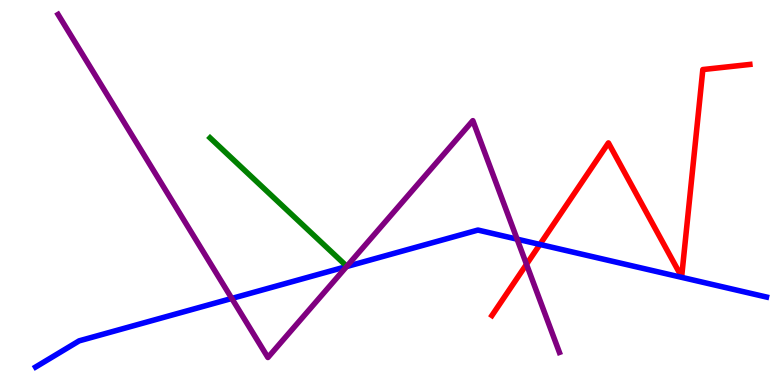[{'lines': ['blue', 'red'], 'intersections': [{'x': 6.97, 'y': 3.65}]}, {'lines': ['green', 'red'], 'intersections': []}, {'lines': ['purple', 'red'], 'intersections': [{'x': 6.79, 'y': 3.14}]}, {'lines': ['blue', 'green'], 'intersections': []}, {'lines': ['blue', 'purple'], 'intersections': [{'x': 2.99, 'y': 2.25}, {'x': 4.47, 'y': 3.08}, {'x': 6.67, 'y': 3.79}]}, {'lines': ['green', 'purple'], 'intersections': []}]